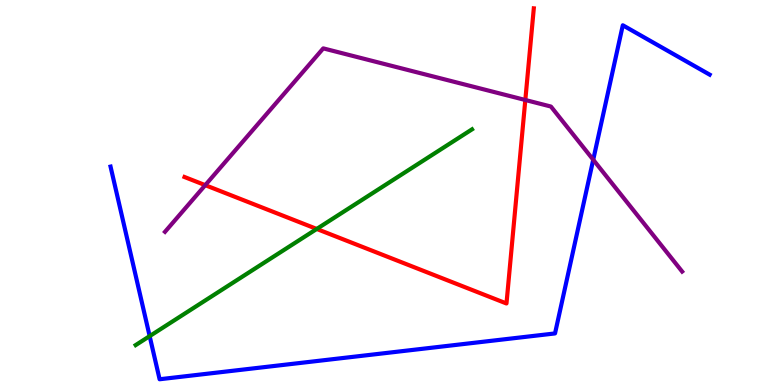[{'lines': ['blue', 'red'], 'intersections': []}, {'lines': ['green', 'red'], 'intersections': [{'x': 4.09, 'y': 4.05}]}, {'lines': ['purple', 'red'], 'intersections': [{'x': 2.65, 'y': 5.19}, {'x': 6.78, 'y': 7.4}]}, {'lines': ['blue', 'green'], 'intersections': [{'x': 1.93, 'y': 1.27}]}, {'lines': ['blue', 'purple'], 'intersections': [{'x': 7.65, 'y': 5.85}]}, {'lines': ['green', 'purple'], 'intersections': []}]